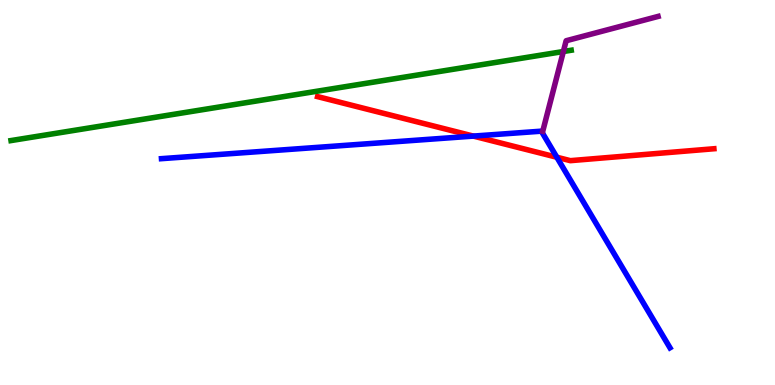[{'lines': ['blue', 'red'], 'intersections': [{'x': 6.11, 'y': 6.47}, {'x': 7.18, 'y': 5.92}]}, {'lines': ['green', 'red'], 'intersections': []}, {'lines': ['purple', 'red'], 'intersections': []}, {'lines': ['blue', 'green'], 'intersections': []}, {'lines': ['blue', 'purple'], 'intersections': []}, {'lines': ['green', 'purple'], 'intersections': [{'x': 7.27, 'y': 8.66}]}]